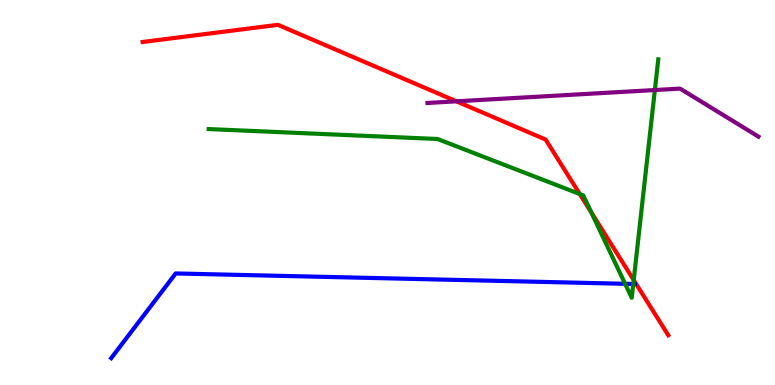[{'lines': ['blue', 'red'], 'intersections': []}, {'lines': ['green', 'red'], 'intersections': [{'x': 7.48, 'y': 4.96}, {'x': 7.63, 'y': 4.48}, {'x': 8.18, 'y': 2.72}]}, {'lines': ['purple', 'red'], 'intersections': [{'x': 5.89, 'y': 7.37}]}, {'lines': ['blue', 'green'], 'intersections': [{'x': 8.07, 'y': 2.63}, {'x': 8.17, 'y': 2.62}]}, {'lines': ['blue', 'purple'], 'intersections': []}, {'lines': ['green', 'purple'], 'intersections': [{'x': 8.45, 'y': 7.66}]}]